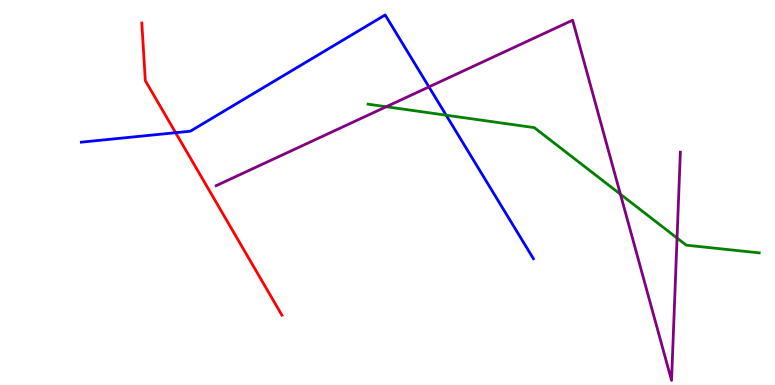[{'lines': ['blue', 'red'], 'intersections': [{'x': 2.27, 'y': 6.55}]}, {'lines': ['green', 'red'], 'intersections': []}, {'lines': ['purple', 'red'], 'intersections': []}, {'lines': ['blue', 'green'], 'intersections': [{'x': 5.76, 'y': 7.01}]}, {'lines': ['blue', 'purple'], 'intersections': [{'x': 5.53, 'y': 7.74}]}, {'lines': ['green', 'purple'], 'intersections': [{'x': 4.98, 'y': 7.23}, {'x': 8.01, 'y': 4.95}, {'x': 8.74, 'y': 3.82}]}]